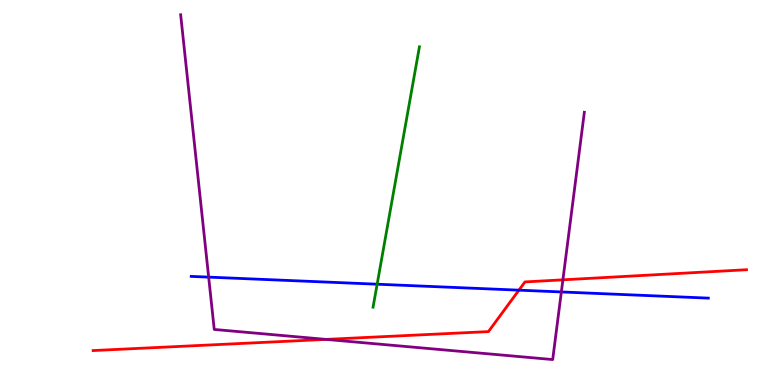[{'lines': ['blue', 'red'], 'intersections': [{'x': 6.7, 'y': 2.46}]}, {'lines': ['green', 'red'], 'intersections': []}, {'lines': ['purple', 'red'], 'intersections': [{'x': 4.21, 'y': 1.18}, {'x': 7.26, 'y': 2.73}]}, {'lines': ['blue', 'green'], 'intersections': [{'x': 4.87, 'y': 2.62}]}, {'lines': ['blue', 'purple'], 'intersections': [{'x': 2.69, 'y': 2.8}, {'x': 7.24, 'y': 2.42}]}, {'lines': ['green', 'purple'], 'intersections': []}]